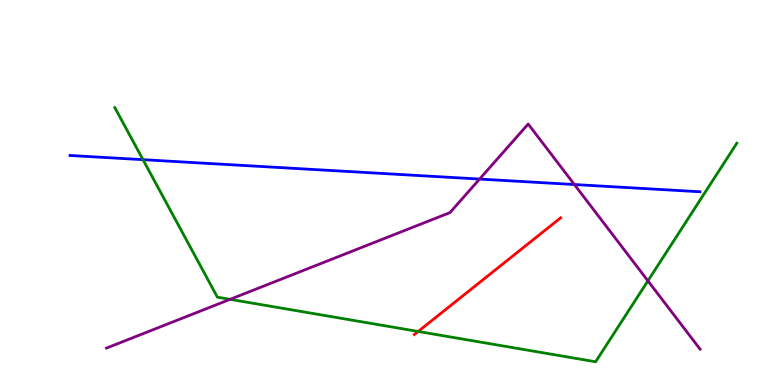[{'lines': ['blue', 'red'], 'intersections': []}, {'lines': ['green', 'red'], 'intersections': [{'x': 5.4, 'y': 1.39}]}, {'lines': ['purple', 'red'], 'intersections': []}, {'lines': ['blue', 'green'], 'intersections': [{'x': 1.85, 'y': 5.85}]}, {'lines': ['blue', 'purple'], 'intersections': [{'x': 6.19, 'y': 5.35}, {'x': 7.41, 'y': 5.21}]}, {'lines': ['green', 'purple'], 'intersections': [{'x': 2.97, 'y': 2.23}, {'x': 8.36, 'y': 2.71}]}]